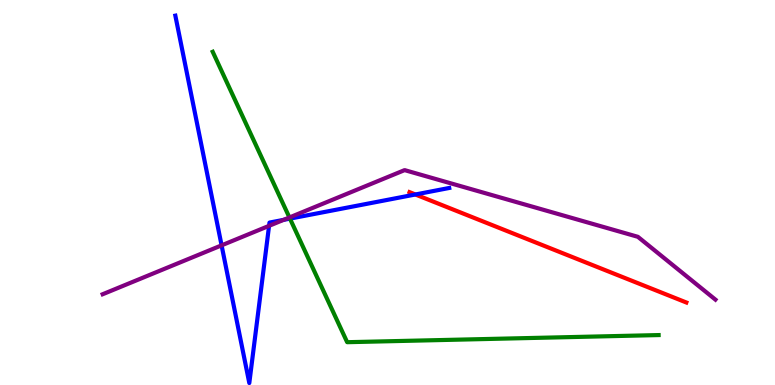[{'lines': ['blue', 'red'], 'intersections': [{'x': 5.36, 'y': 4.95}]}, {'lines': ['green', 'red'], 'intersections': []}, {'lines': ['purple', 'red'], 'intersections': []}, {'lines': ['blue', 'green'], 'intersections': [{'x': 3.74, 'y': 4.32}]}, {'lines': ['blue', 'purple'], 'intersections': [{'x': 2.86, 'y': 3.63}, {'x': 3.47, 'y': 4.13}, {'x': 3.66, 'y': 4.29}]}, {'lines': ['green', 'purple'], 'intersections': [{'x': 3.73, 'y': 4.35}]}]